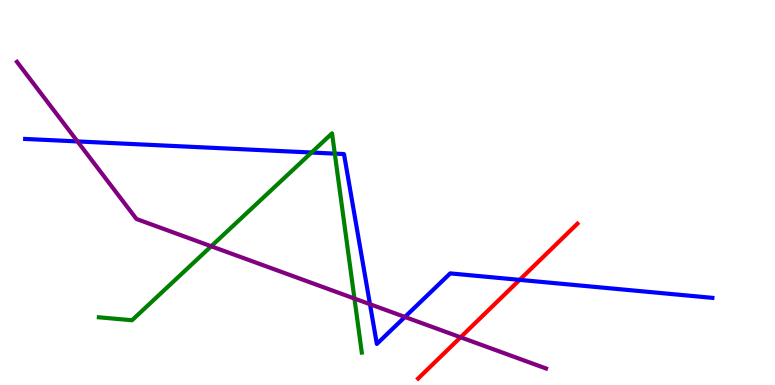[{'lines': ['blue', 'red'], 'intersections': [{'x': 6.7, 'y': 2.73}]}, {'lines': ['green', 'red'], 'intersections': []}, {'lines': ['purple', 'red'], 'intersections': [{'x': 5.94, 'y': 1.24}]}, {'lines': ['blue', 'green'], 'intersections': [{'x': 4.02, 'y': 6.04}, {'x': 4.32, 'y': 6.01}]}, {'lines': ['blue', 'purple'], 'intersections': [{'x': 1.0, 'y': 6.33}, {'x': 4.77, 'y': 2.1}, {'x': 5.22, 'y': 1.77}]}, {'lines': ['green', 'purple'], 'intersections': [{'x': 2.73, 'y': 3.6}, {'x': 4.57, 'y': 2.25}]}]